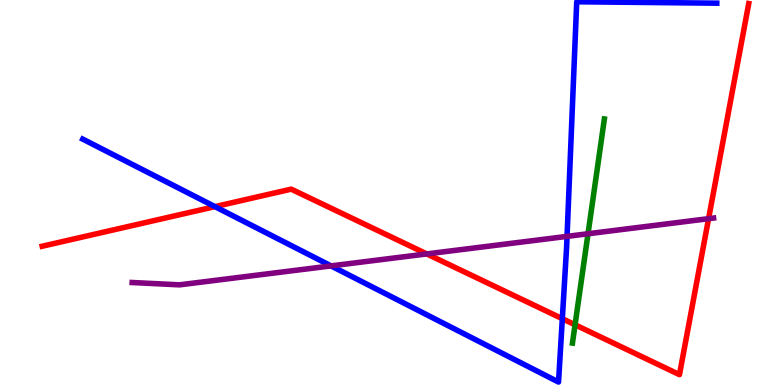[{'lines': ['blue', 'red'], 'intersections': [{'x': 2.77, 'y': 4.63}, {'x': 7.26, 'y': 1.72}]}, {'lines': ['green', 'red'], 'intersections': [{'x': 7.42, 'y': 1.56}]}, {'lines': ['purple', 'red'], 'intersections': [{'x': 5.51, 'y': 3.4}, {'x': 9.14, 'y': 4.32}]}, {'lines': ['blue', 'green'], 'intersections': []}, {'lines': ['blue', 'purple'], 'intersections': [{'x': 4.27, 'y': 3.09}, {'x': 7.32, 'y': 3.86}]}, {'lines': ['green', 'purple'], 'intersections': [{'x': 7.59, 'y': 3.93}]}]